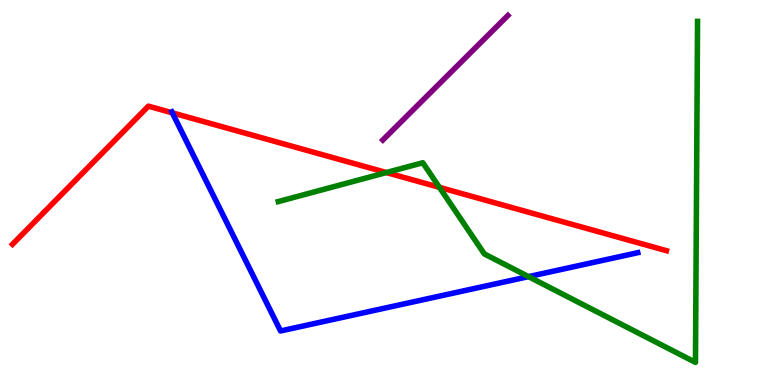[{'lines': ['blue', 'red'], 'intersections': [{'x': 2.22, 'y': 7.07}]}, {'lines': ['green', 'red'], 'intersections': [{'x': 4.99, 'y': 5.52}, {'x': 5.67, 'y': 5.13}]}, {'lines': ['purple', 'red'], 'intersections': []}, {'lines': ['blue', 'green'], 'intersections': [{'x': 6.82, 'y': 2.81}]}, {'lines': ['blue', 'purple'], 'intersections': []}, {'lines': ['green', 'purple'], 'intersections': []}]